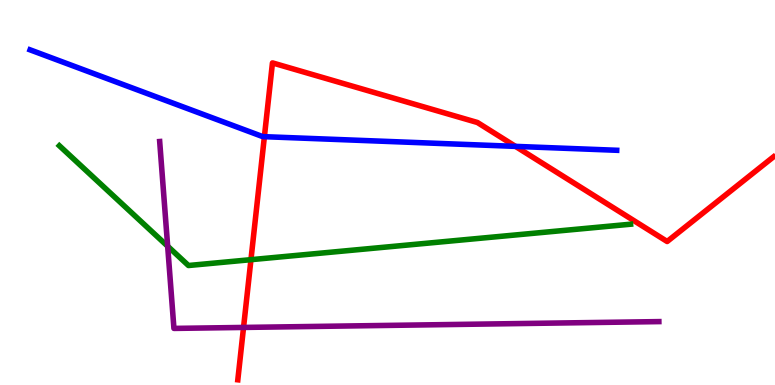[{'lines': ['blue', 'red'], 'intersections': [{'x': 3.41, 'y': 6.45}, {'x': 6.65, 'y': 6.2}]}, {'lines': ['green', 'red'], 'intersections': [{'x': 3.24, 'y': 3.26}]}, {'lines': ['purple', 'red'], 'intersections': [{'x': 3.14, 'y': 1.5}]}, {'lines': ['blue', 'green'], 'intersections': []}, {'lines': ['blue', 'purple'], 'intersections': []}, {'lines': ['green', 'purple'], 'intersections': [{'x': 2.16, 'y': 3.6}]}]